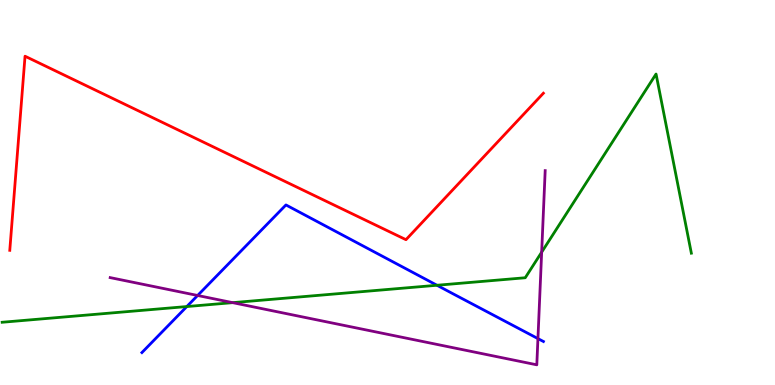[{'lines': ['blue', 'red'], 'intersections': []}, {'lines': ['green', 'red'], 'intersections': []}, {'lines': ['purple', 'red'], 'intersections': []}, {'lines': ['blue', 'green'], 'intersections': [{'x': 2.41, 'y': 2.04}, {'x': 5.64, 'y': 2.59}]}, {'lines': ['blue', 'purple'], 'intersections': [{'x': 2.55, 'y': 2.33}, {'x': 6.94, 'y': 1.21}]}, {'lines': ['green', 'purple'], 'intersections': [{'x': 3.0, 'y': 2.14}, {'x': 6.99, 'y': 3.45}]}]